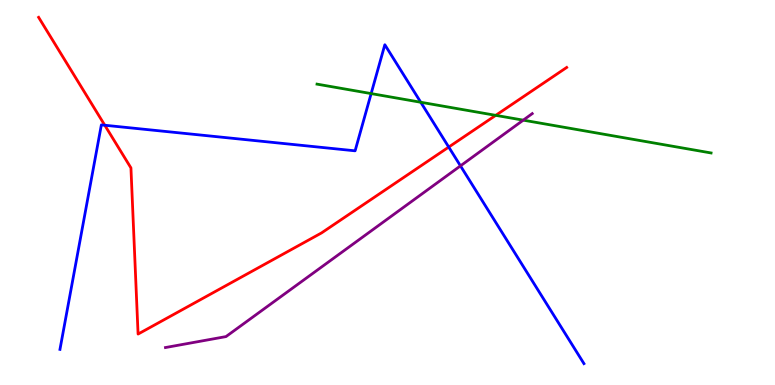[{'lines': ['blue', 'red'], 'intersections': [{'x': 1.35, 'y': 6.75}, {'x': 5.79, 'y': 6.18}]}, {'lines': ['green', 'red'], 'intersections': [{'x': 6.4, 'y': 7.0}]}, {'lines': ['purple', 'red'], 'intersections': []}, {'lines': ['blue', 'green'], 'intersections': [{'x': 4.79, 'y': 7.57}, {'x': 5.43, 'y': 7.34}]}, {'lines': ['blue', 'purple'], 'intersections': [{'x': 5.94, 'y': 5.69}]}, {'lines': ['green', 'purple'], 'intersections': [{'x': 6.75, 'y': 6.88}]}]